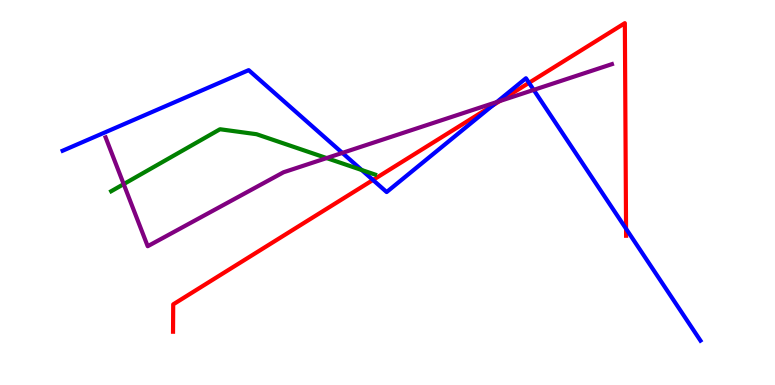[{'lines': ['blue', 'red'], 'intersections': [{'x': 4.81, 'y': 5.33}, {'x': 6.36, 'y': 7.26}, {'x': 6.83, 'y': 7.85}, {'x': 8.08, 'y': 4.06}]}, {'lines': ['green', 'red'], 'intersections': []}, {'lines': ['purple', 'red'], 'intersections': [{'x': 6.45, 'y': 7.37}]}, {'lines': ['blue', 'green'], 'intersections': [{'x': 4.67, 'y': 5.58}]}, {'lines': ['blue', 'purple'], 'intersections': [{'x': 4.42, 'y': 6.03}, {'x': 6.41, 'y': 7.35}, {'x': 6.89, 'y': 7.66}]}, {'lines': ['green', 'purple'], 'intersections': [{'x': 1.6, 'y': 5.22}, {'x': 4.21, 'y': 5.89}]}]